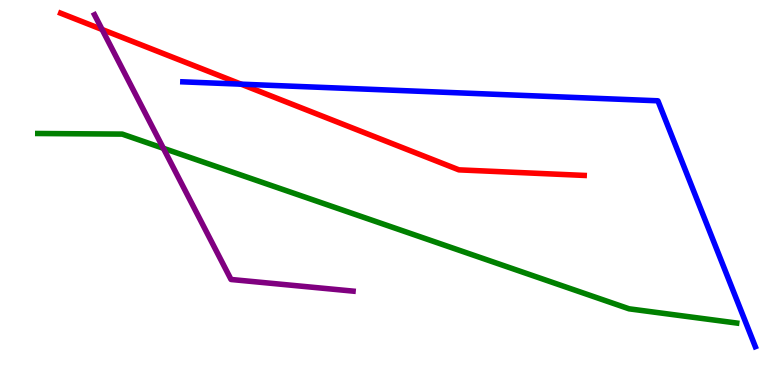[{'lines': ['blue', 'red'], 'intersections': [{'x': 3.11, 'y': 7.81}]}, {'lines': ['green', 'red'], 'intersections': []}, {'lines': ['purple', 'red'], 'intersections': [{'x': 1.32, 'y': 9.23}]}, {'lines': ['blue', 'green'], 'intersections': []}, {'lines': ['blue', 'purple'], 'intersections': []}, {'lines': ['green', 'purple'], 'intersections': [{'x': 2.11, 'y': 6.15}]}]